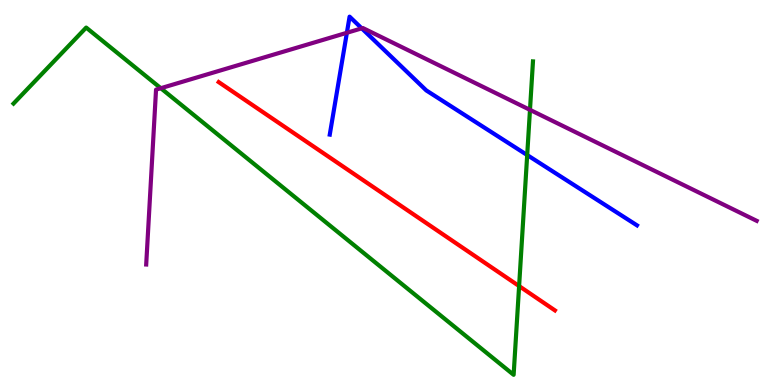[{'lines': ['blue', 'red'], 'intersections': []}, {'lines': ['green', 'red'], 'intersections': [{'x': 6.7, 'y': 2.57}]}, {'lines': ['purple', 'red'], 'intersections': []}, {'lines': ['blue', 'green'], 'intersections': [{'x': 6.8, 'y': 5.97}]}, {'lines': ['blue', 'purple'], 'intersections': [{'x': 4.48, 'y': 9.15}, {'x': 4.67, 'y': 9.26}]}, {'lines': ['green', 'purple'], 'intersections': [{'x': 2.07, 'y': 7.71}, {'x': 6.84, 'y': 7.15}]}]